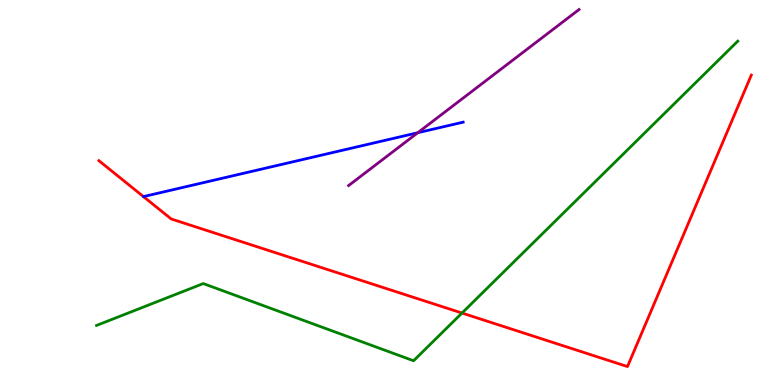[{'lines': ['blue', 'red'], 'intersections': []}, {'lines': ['green', 'red'], 'intersections': [{'x': 5.96, 'y': 1.87}]}, {'lines': ['purple', 'red'], 'intersections': []}, {'lines': ['blue', 'green'], 'intersections': []}, {'lines': ['blue', 'purple'], 'intersections': [{'x': 5.39, 'y': 6.55}]}, {'lines': ['green', 'purple'], 'intersections': []}]